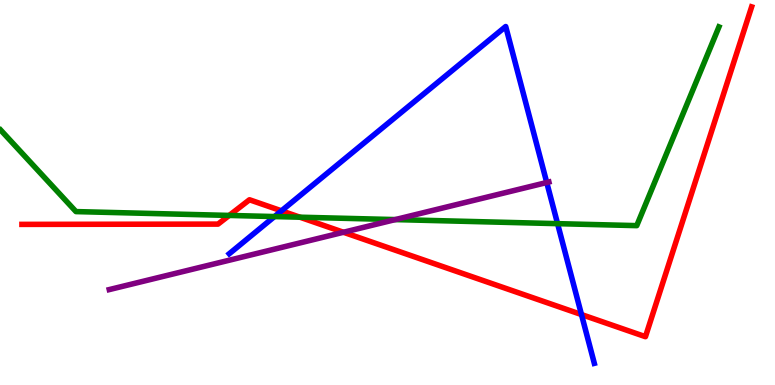[{'lines': ['blue', 'red'], 'intersections': [{'x': 3.63, 'y': 4.52}, {'x': 7.5, 'y': 1.83}]}, {'lines': ['green', 'red'], 'intersections': [{'x': 2.96, 'y': 4.4}, {'x': 3.87, 'y': 4.36}]}, {'lines': ['purple', 'red'], 'intersections': [{'x': 4.43, 'y': 3.97}]}, {'lines': ['blue', 'green'], 'intersections': [{'x': 3.54, 'y': 4.38}, {'x': 7.19, 'y': 4.19}]}, {'lines': ['blue', 'purple'], 'intersections': [{'x': 7.05, 'y': 5.26}]}, {'lines': ['green', 'purple'], 'intersections': [{'x': 5.1, 'y': 4.3}]}]